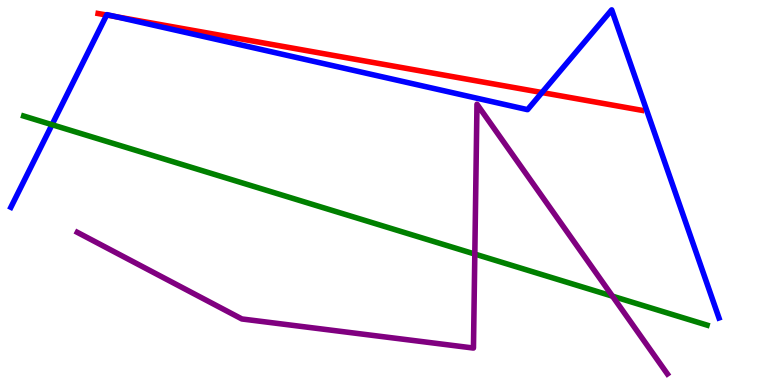[{'lines': ['blue', 'red'], 'intersections': [{'x': 1.38, 'y': 9.61}, {'x': 1.5, 'y': 9.57}, {'x': 6.99, 'y': 7.6}]}, {'lines': ['green', 'red'], 'intersections': []}, {'lines': ['purple', 'red'], 'intersections': []}, {'lines': ['blue', 'green'], 'intersections': [{'x': 0.671, 'y': 6.76}]}, {'lines': ['blue', 'purple'], 'intersections': []}, {'lines': ['green', 'purple'], 'intersections': [{'x': 6.13, 'y': 3.4}, {'x': 7.9, 'y': 2.31}]}]